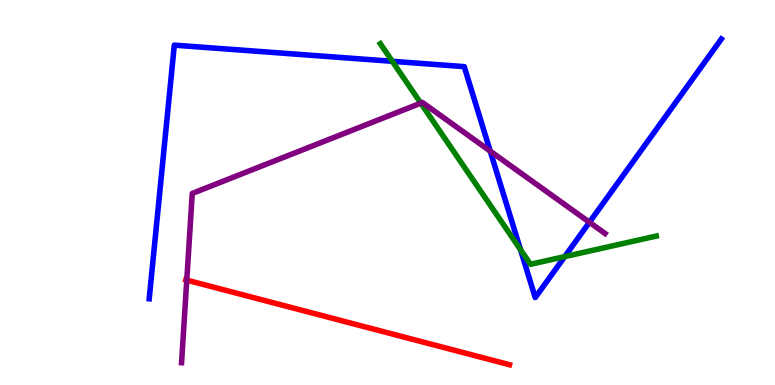[{'lines': ['blue', 'red'], 'intersections': []}, {'lines': ['green', 'red'], 'intersections': []}, {'lines': ['purple', 'red'], 'intersections': [{'x': 2.41, 'y': 2.72}]}, {'lines': ['blue', 'green'], 'intersections': [{'x': 5.06, 'y': 8.41}, {'x': 6.72, 'y': 3.52}, {'x': 7.29, 'y': 3.33}]}, {'lines': ['blue', 'purple'], 'intersections': [{'x': 6.33, 'y': 6.07}, {'x': 7.61, 'y': 4.23}]}, {'lines': ['green', 'purple'], 'intersections': [{'x': 5.43, 'y': 7.32}]}]